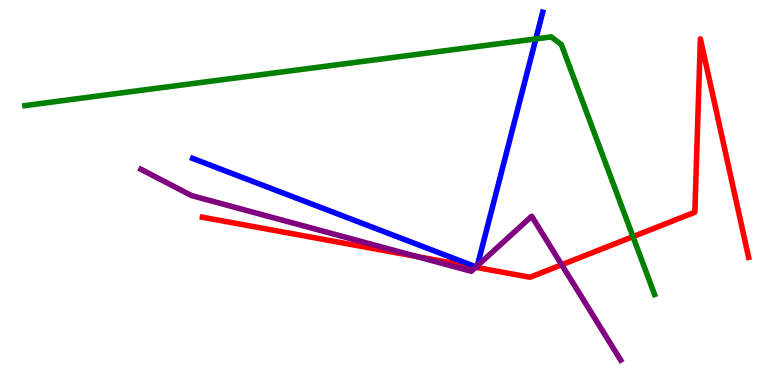[{'lines': ['blue', 'red'], 'intersections': []}, {'lines': ['green', 'red'], 'intersections': [{'x': 8.17, 'y': 3.85}]}, {'lines': ['purple', 'red'], 'intersections': [{'x': 5.38, 'y': 3.34}, {'x': 6.14, 'y': 3.06}, {'x': 7.25, 'y': 3.12}]}, {'lines': ['blue', 'green'], 'intersections': [{'x': 6.91, 'y': 8.99}]}, {'lines': ['blue', 'purple'], 'intersections': [{'x': 6.14, 'y': 3.07}, {'x': 6.16, 'y': 3.1}]}, {'lines': ['green', 'purple'], 'intersections': []}]